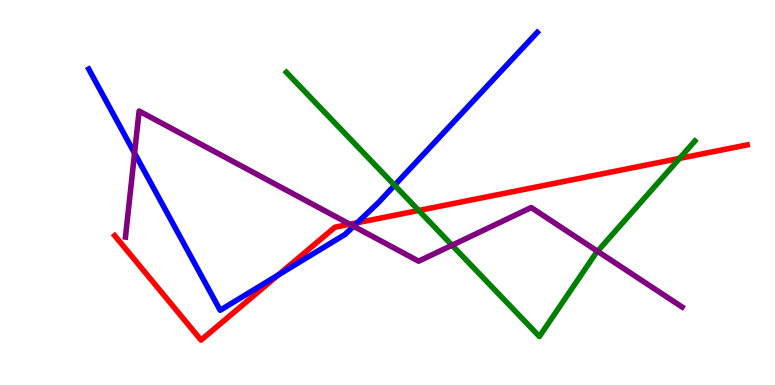[{'lines': ['blue', 'red'], 'intersections': [{'x': 3.59, 'y': 2.86}, {'x': 4.61, 'y': 4.21}]}, {'lines': ['green', 'red'], 'intersections': [{'x': 5.4, 'y': 4.53}, {'x': 8.77, 'y': 5.89}]}, {'lines': ['purple', 'red'], 'intersections': [{'x': 4.51, 'y': 4.18}]}, {'lines': ['blue', 'green'], 'intersections': [{'x': 5.09, 'y': 5.19}]}, {'lines': ['blue', 'purple'], 'intersections': [{'x': 1.74, 'y': 6.02}, {'x': 4.56, 'y': 4.12}]}, {'lines': ['green', 'purple'], 'intersections': [{'x': 5.83, 'y': 3.63}, {'x': 7.71, 'y': 3.47}]}]